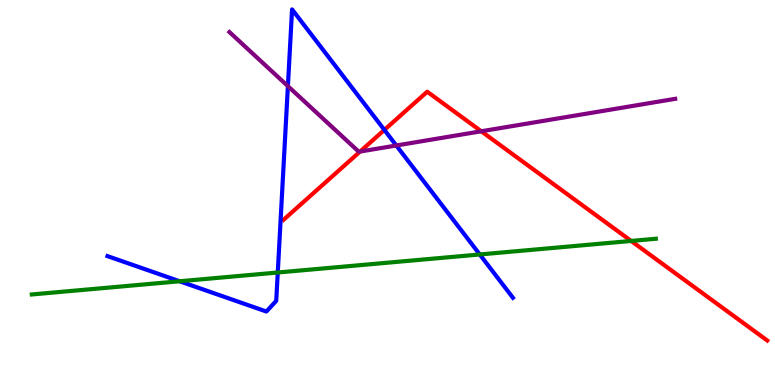[{'lines': ['blue', 'red'], 'intersections': [{'x': 4.96, 'y': 6.63}]}, {'lines': ['green', 'red'], 'intersections': [{'x': 8.14, 'y': 3.74}]}, {'lines': ['purple', 'red'], 'intersections': [{'x': 4.65, 'y': 6.06}, {'x': 6.21, 'y': 6.59}]}, {'lines': ['blue', 'green'], 'intersections': [{'x': 2.32, 'y': 2.69}, {'x': 3.58, 'y': 2.92}, {'x': 6.19, 'y': 3.39}]}, {'lines': ['blue', 'purple'], 'intersections': [{'x': 3.71, 'y': 7.76}, {'x': 5.11, 'y': 6.22}]}, {'lines': ['green', 'purple'], 'intersections': []}]